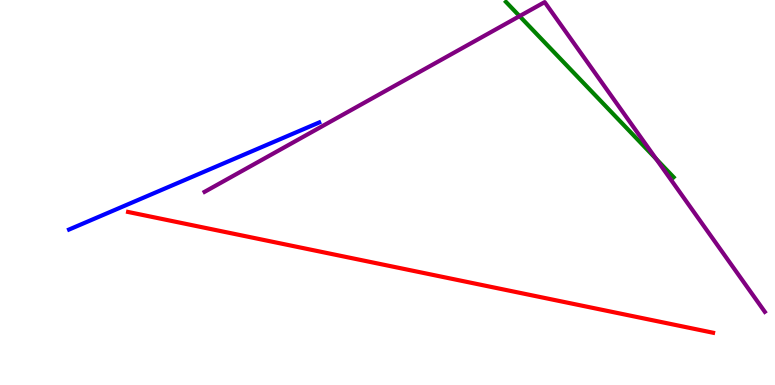[{'lines': ['blue', 'red'], 'intersections': []}, {'lines': ['green', 'red'], 'intersections': []}, {'lines': ['purple', 'red'], 'intersections': []}, {'lines': ['blue', 'green'], 'intersections': []}, {'lines': ['blue', 'purple'], 'intersections': []}, {'lines': ['green', 'purple'], 'intersections': [{'x': 6.7, 'y': 9.58}, {'x': 8.47, 'y': 5.87}]}]